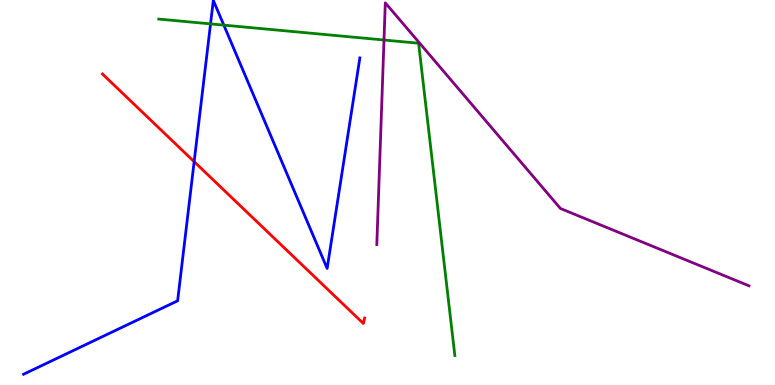[{'lines': ['blue', 'red'], 'intersections': [{'x': 2.51, 'y': 5.8}]}, {'lines': ['green', 'red'], 'intersections': []}, {'lines': ['purple', 'red'], 'intersections': []}, {'lines': ['blue', 'green'], 'intersections': [{'x': 2.72, 'y': 9.38}, {'x': 2.89, 'y': 9.35}]}, {'lines': ['blue', 'purple'], 'intersections': []}, {'lines': ['green', 'purple'], 'intersections': [{'x': 4.95, 'y': 8.96}]}]